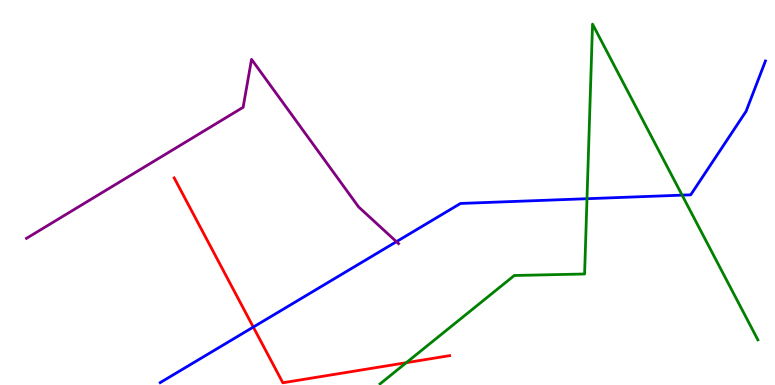[{'lines': ['blue', 'red'], 'intersections': [{'x': 3.27, 'y': 1.5}]}, {'lines': ['green', 'red'], 'intersections': [{'x': 5.24, 'y': 0.579}]}, {'lines': ['purple', 'red'], 'intersections': []}, {'lines': ['blue', 'green'], 'intersections': [{'x': 7.57, 'y': 4.84}, {'x': 8.8, 'y': 4.93}]}, {'lines': ['blue', 'purple'], 'intersections': [{'x': 5.12, 'y': 3.72}]}, {'lines': ['green', 'purple'], 'intersections': []}]